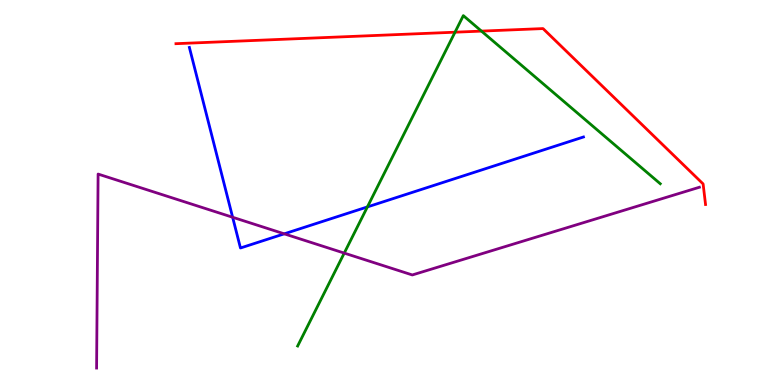[{'lines': ['blue', 'red'], 'intersections': []}, {'lines': ['green', 'red'], 'intersections': [{'x': 5.87, 'y': 9.16}, {'x': 6.21, 'y': 9.19}]}, {'lines': ['purple', 'red'], 'intersections': []}, {'lines': ['blue', 'green'], 'intersections': [{'x': 4.74, 'y': 4.63}]}, {'lines': ['blue', 'purple'], 'intersections': [{'x': 3.0, 'y': 4.36}, {'x': 3.67, 'y': 3.93}]}, {'lines': ['green', 'purple'], 'intersections': [{'x': 4.44, 'y': 3.43}]}]